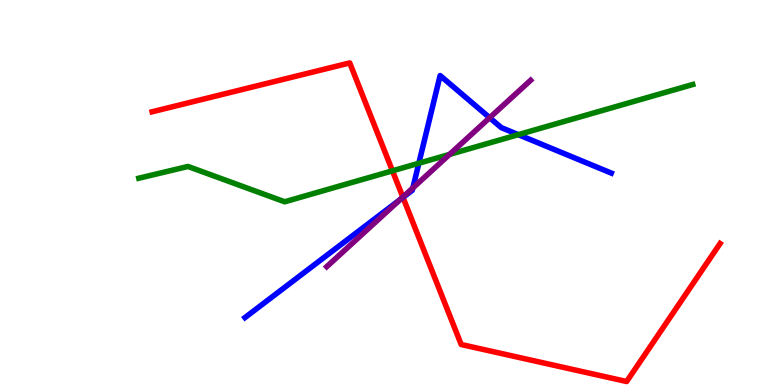[{'lines': ['blue', 'red'], 'intersections': [{'x': 5.2, 'y': 4.87}]}, {'lines': ['green', 'red'], 'intersections': [{'x': 5.06, 'y': 5.56}]}, {'lines': ['purple', 'red'], 'intersections': [{'x': 5.2, 'y': 4.88}]}, {'lines': ['blue', 'green'], 'intersections': [{'x': 5.4, 'y': 5.76}, {'x': 6.69, 'y': 6.5}]}, {'lines': ['blue', 'purple'], 'intersections': [{'x': 5.17, 'y': 4.82}, {'x': 5.33, 'y': 5.12}, {'x': 6.32, 'y': 6.94}]}, {'lines': ['green', 'purple'], 'intersections': [{'x': 5.8, 'y': 5.99}]}]